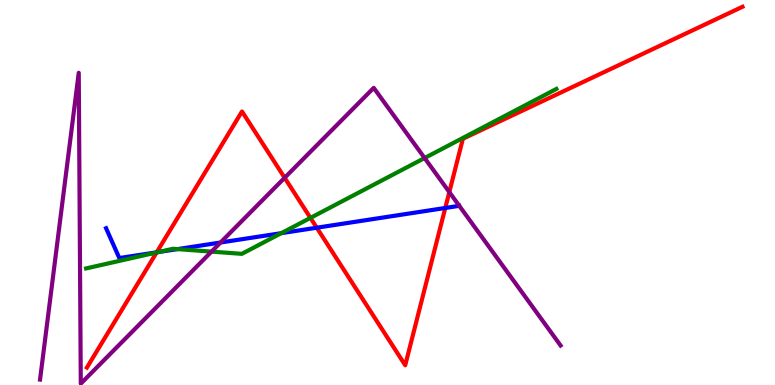[{'lines': ['blue', 'red'], 'intersections': [{'x': 2.02, 'y': 3.45}, {'x': 4.09, 'y': 4.09}, {'x': 5.75, 'y': 4.6}]}, {'lines': ['green', 'red'], 'intersections': [{'x': 2.02, 'y': 3.44}, {'x': 4.01, 'y': 4.34}]}, {'lines': ['purple', 'red'], 'intersections': [{'x': 3.67, 'y': 5.38}, {'x': 5.8, 'y': 5.01}]}, {'lines': ['blue', 'green'], 'intersections': [{'x': 2.05, 'y': 3.45}, {'x': 2.29, 'y': 3.53}, {'x': 3.63, 'y': 3.94}]}, {'lines': ['blue', 'purple'], 'intersections': [{'x': 2.85, 'y': 3.7}]}, {'lines': ['green', 'purple'], 'intersections': [{'x': 2.73, 'y': 3.46}, {'x': 5.48, 'y': 5.9}]}]